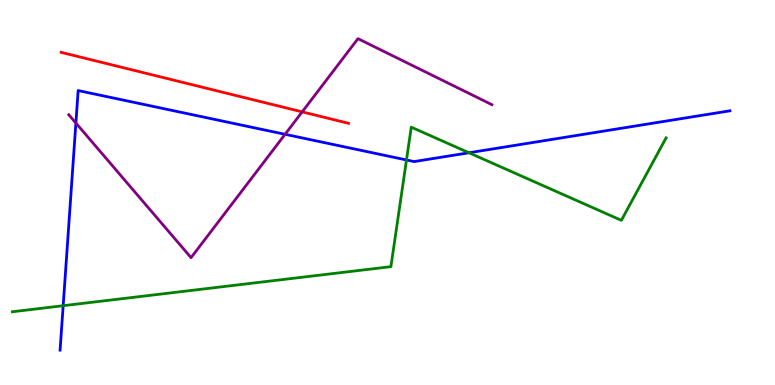[{'lines': ['blue', 'red'], 'intersections': []}, {'lines': ['green', 'red'], 'intersections': []}, {'lines': ['purple', 'red'], 'intersections': [{'x': 3.9, 'y': 7.09}]}, {'lines': ['blue', 'green'], 'intersections': [{'x': 0.815, 'y': 2.06}, {'x': 5.24, 'y': 5.85}, {'x': 6.05, 'y': 6.03}]}, {'lines': ['blue', 'purple'], 'intersections': [{'x': 0.979, 'y': 6.8}, {'x': 3.68, 'y': 6.51}]}, {'lines': ['green', 'purple'], 'intersections': []}]